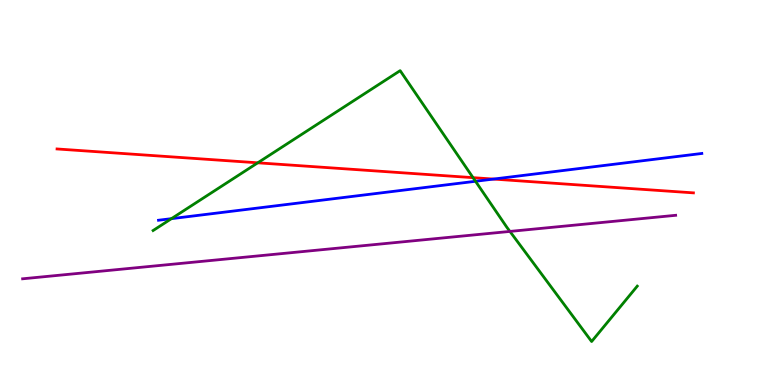[{'lines': ['blue', 'red'], 'intersections': [{'x': 6.37, 'y': 5.35}]}, {'lines': ['green', 'red'], 'intersections': [{'x': 3.33, 'y': 5.77}, {'x': 6.1, 'y': 5.39}]}, {'lines': ['purple', 'red'], 'intersections': []}, {'lines': ['blue', 'green'], 'intersections': [{'x': 2.21, 'y': 4.32}, {'x': 6.14, 'y': 5.29}]}, {'lines': ['blue', 'purple'], 'intersections': []}, {'lines': ['green', 'purple'], 'intersections': [{'x': 6.58, 'y': 3.99}]}]